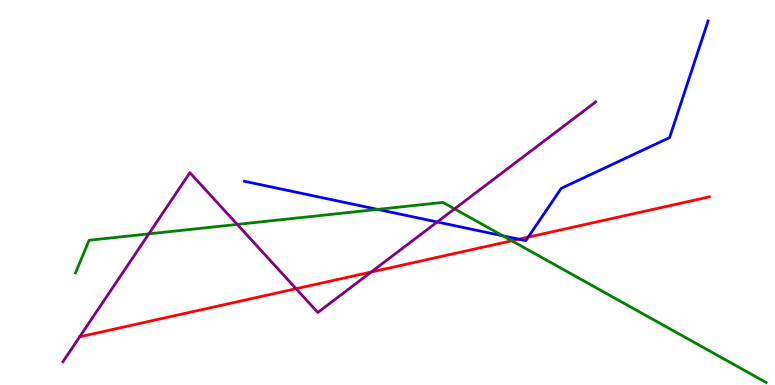[{'lines': ['blue', 'red'], 'intersections': [{'x': 6.69, 'y': 3.79}, {'x': 6.82, 'y': 3.84}]}, {'lines': ['green', 'red'], 'intersections': [{'x': 6.6, 'y': 3.75}]}, {'lines': ['purple', 'red'], 'intersections': [{'x': 1.03, 'y': 1.25}, {'x': 3.82, 'y': 2.5}, {'x': 4.79, 'y': 2.93}]}, {'lines': ['blue', 'green'], 'intersections': [{'x': 4.87, 'y': 4.56}, {'x': 6.49, 'y': 3.87}]}, {'lines': ['blue', 'purple'], 'intersections': [{'x': 5.64, 'y': 4.23}]}, {'lines': ['green', 'purple'], 'intersections': [{'x': 1.92, 'y': 3.93}, {'x': 3.06, 'y': 4.17}, {'x': 5.87, 'y': 4.57}]}]